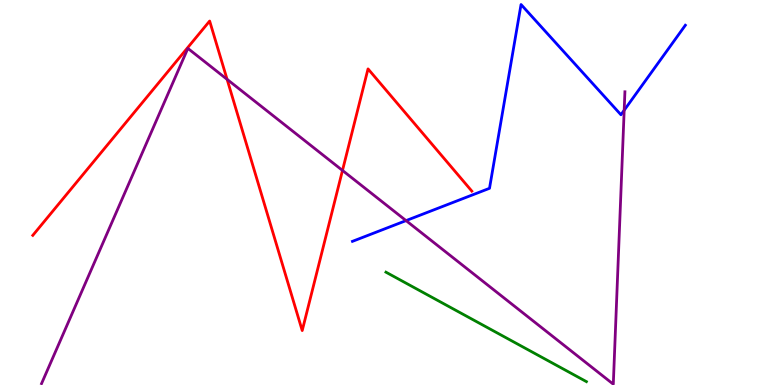[{'lines': ['blue', 'red'], 'intersections': []}, {'lines': ['green', 'red'], 'intersections': []}, {'lines': ['purple', 'red'], 'intersections': [{'x': 2.93, 'y': 7.94}, {'x': 4.42, 'y': 5.57}]}, {'lines': ['blue', 'green'], 'intersections': []}, {'lines': ['blue', 'purple'], 'intersections': [{'x': 5.24, 'y': 4.27}, {'x': 8.05, 'y': 7.14}]}, {'lines': ['green', 'purple'], 'intersections': []}]